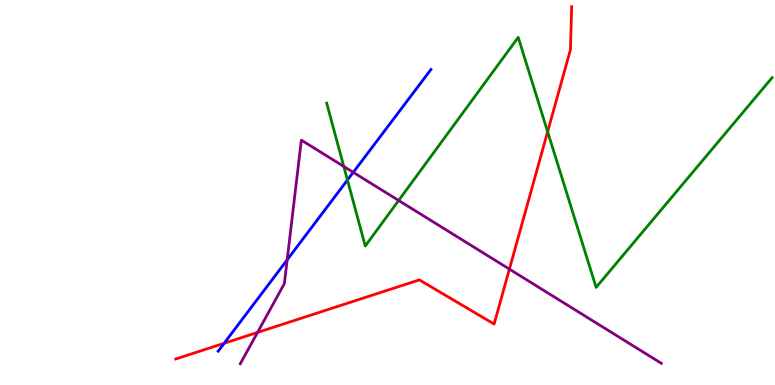[{'lines': ['blue', 'red'], 'intersections': [{'x': 2.89, 'y': 1.08}]}, {'lines': ['green', 'red'], 'intersections': [{'x': 7.07, 'y': 6.58}]}, {'lines': ['purple', 'red'], 'intersections': [{'x': 3.32, 'y': 1.37}, {'x': 6.57, 'y': 3.01}]}, {'lines': ['blue', 'green'], 'intersections': [{'x': 4.48, 'y': 5.32}]}, {'lines': ['blue', 'purple'], 'intersections': [{'x': 3.71, 'y': 3.25}, {'x': 4.56, 'y': 5.52}]}, {'lines': ['green', 'purple'], 'intersections': [{'x': 4.44, 'y': 5.68}, {'x': 5.14, 'y': 4.79}]}]